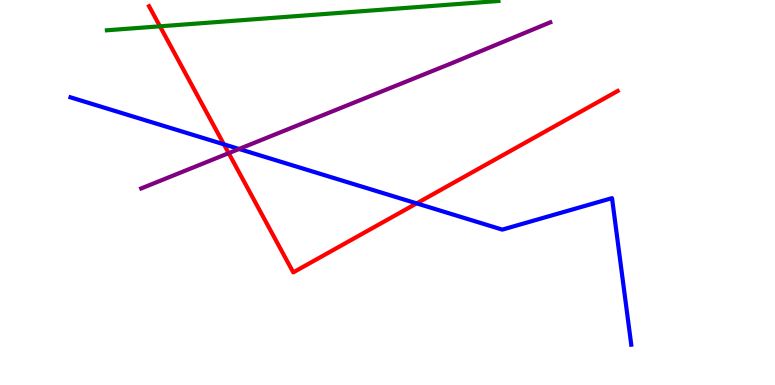[{'lines': ['blue', 'red'], 'intersections': [{'x': 2.89, 'y': 6.25}, {'x': 5.38, 'y': 4.72}]}, {'lines': ['green', 'red'], 'intersections': [{'x': 2.06, 'y': 9.32}]}, {'lines': ['purple', 'red'], 'intersections': [{'x': 2.95, 'y': 6.02}]}, {'lines': ['blue', 'green'], 'intersections': []}, {'lines': ['blue', 'purple'], 'intersections': [{'x': 3.08, 'y': 6.13}]}, {'lines': ['green', 'purple'], 'intersections': []}]